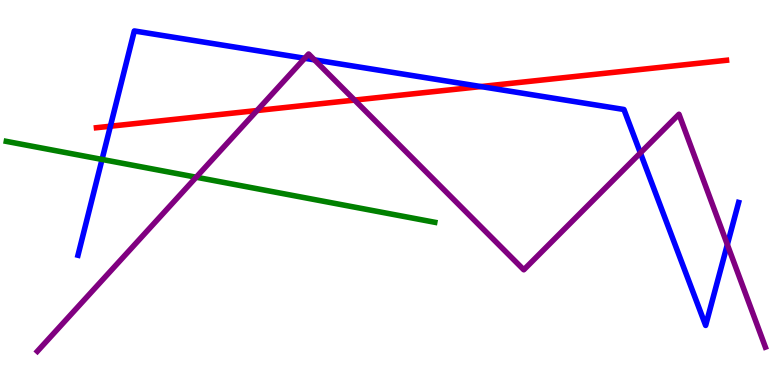[{'lines': ['blue', 'red'], 'intersections': [{'x': 1.42, 'y': 6.72}, {'x': 6.21, 'y': 7.75}]}, {'lines': ['green', 'red'], 'intersections': []}, {'lines': ['purple', 'red'], 'intersections': [{'x': 3.32, 'y': 7.13}, {'x': 4.58, 'y': 7.4}]}, {'lines': ['blue', 'green'], 'intersections': [{'x': 1.32, 'y': 5.86}]}, {'lines': ['blue', 'purple'], 'intersections': [{'x': 3.93, 'y': 8.49}, {'x': 4.06, 'y': 8.45}, {'x': 8.26, 'y': 6.03}, {'x': 9.39, 'y': 3.65}]}, {'lines': ['green', 'purple'], 'intersections': [{'x': 2.53, 'y': 5.4}]}]